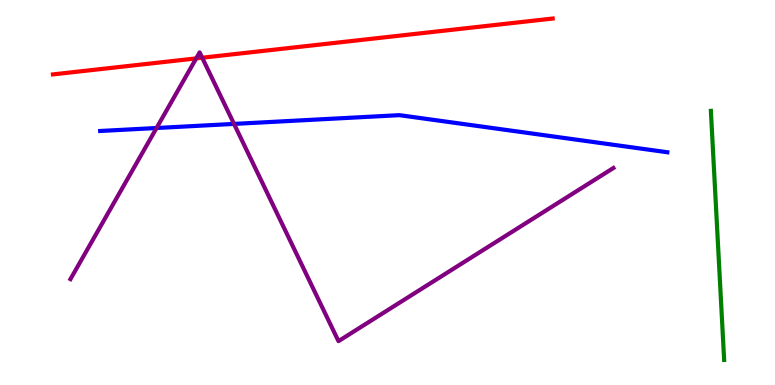[{'lines': ['blue', 'red'], 'intersections': []}, {'lines': ['green', 'red'], 'intersections': []}, {'lines': ['purple', 'red'], 'intersections': [{'x': 2.53, 'y': 8.48}, {'x': 2.61, 'y': 8.5}]}, {'lines': ['blue', 'green'], 'intersections': []}, {'lines': ['blue', 'purple'], 'intersections': [{'x': 2.02, 'y': 6.68}, {'x': 3.02, 'y': 6.78}]}, {'lines': ['green', 'purple'], 'intersections': []}]